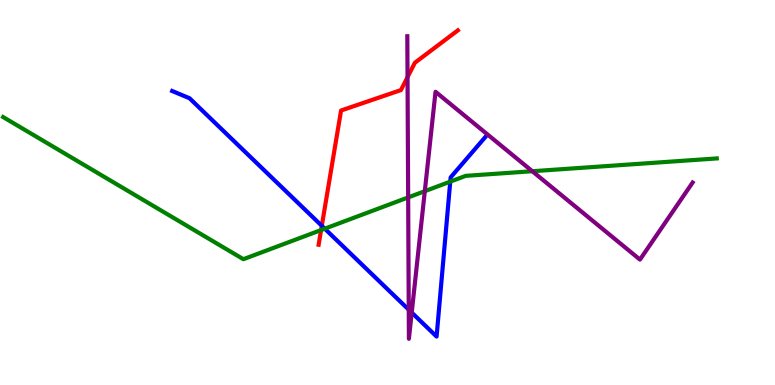[{'lines': ['blue', 'red'], 'intersections': [{'x': 4.15, 'y': 4.13}]}, {'lines': ['green', 'red'], 'intersections': [{'x': 4.14, 'y': 4.02}]}, {'lines': ['purple', 'red'], 'intersections': [{'x': 5.26, 'y': 8.0}]}, {'lines': ['blue', 'green'], 'intersections': [{'x': 4.19, 'y': 4.06}, {'x': 5.81, 'y': 5.28}]}, {'lines': ['blue', 'purple'], 'intersections': [{'x': 5.27, 'y': 1.96}, {'x': 5.31, 'y': 1.88}]}, {'lines': ['green', 'purple'], 'intersections': [{'x': 5.27, 'y': 4.87}, {'x': 5.48, 'y': 5.03}, {'x': 6.87, 'y': 5.55}]}]